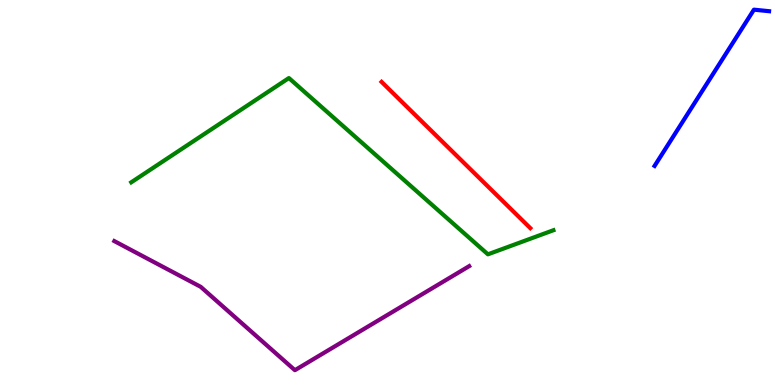[{'lines': ['blue', 'red'], 'intersections': []}, {'lines': ['green', 'red'], 'intersections': []}, {'lines': ['purple', 'red'], 'intersections': []}, {'lines': ['blue', 'green'], 'intersections': []}, {'lines': ['blue', 'purple'], 'intersections': []}, {'lines': ['green', 'purple'], 'intersections': []}]